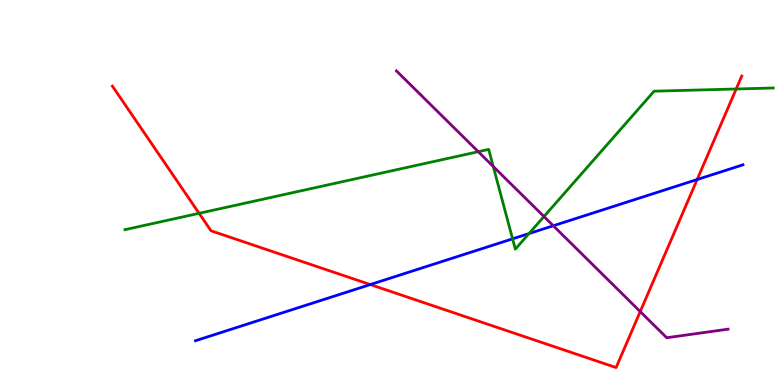[{'lines': ['blue', 'red'], 'intersections': [{'x': 4.78, 'y': 2.61}, {'x': 9.0, 'y': 5.34}]}, {'lines': ['green', 'red'], 'intersections': [{'x': 2.57, 'y': 4.46}, {'x': 9.5, 'y': 7.69}]}, {'lines': ['purple', 'red'], 'intersections': [{'x': 8.26, 'y': 1.91}]}, {'lines': ['blue', 'green'], 'intersections': [{'x': 6.61, 'y': 3.8}, {'x': 6.83, 'y': 3.93}]}, {'lines': ['blue', 'purple'], 'intersections': [{'x': 7.14, 'y': 4.14}]}, {'lines': ['green', 'purple'], 'intersections': [{'x': 6.17, 'y': 6.06}, {'x': 6.36, 'y': 5.68}, {'x': 7.02, 'y': 4.38}]}]